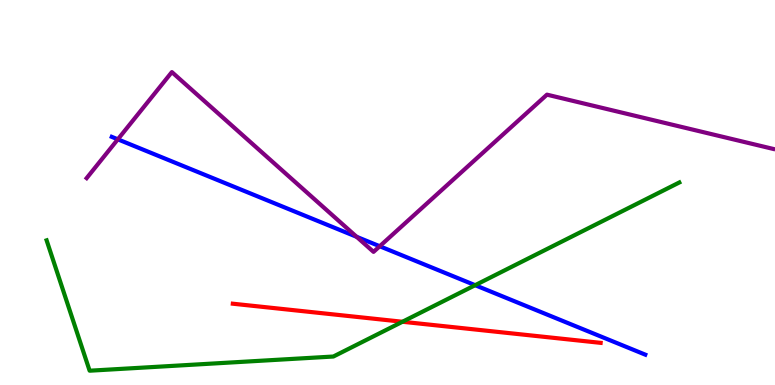[{'lines': ['blue', 'red'], 'intersections': []}, {'lines': ['green', 'red'], 'intersections': [{'x': 5.19, 'y': 1.64}]}, {'lines': ['purple', 'red'], 'intersections': []}, {'lines': ['blue', 'green'], 'intersections': [{'x': 6.13, 'y': 2.59}]}, {'lines': ['blue', 'purple'], 'intersections': [{'x': 1.52, 'y': 6.38}, {'x': 4.6, 'y': 3.85}, {'x': 4.9, 'y': 3.6}]}, {'lines': ['green', 'purple'], 'intersections': []}]